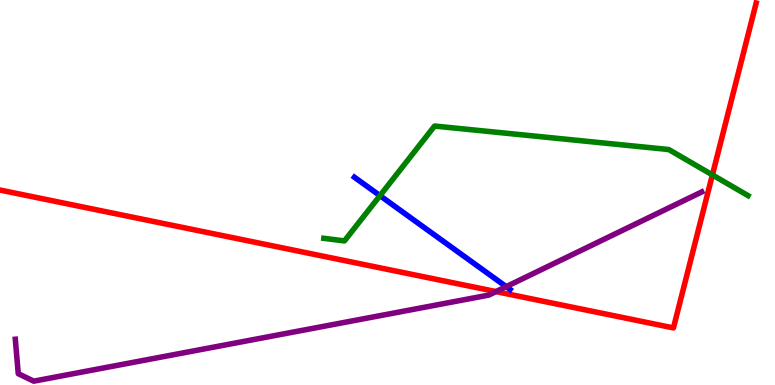[{'lines': ['blue', 'red'], 'intersections': []}, {'lines': ['green', 'red'], 'intersections': [{'x': 9.19, 'y': 5.46}]}, {'lines': ['purple', 'red'], 'intersections': [{'x': 6.4, 'y': 2.43}]}, {'lines': ['blue', 'green'], 'intersections': [{'x': 4.9, 'y': 4.92}]}, {'lines': ['blue', 'purple'], 'intersections': [{'x': 6.53, 'y': 2.55}]}, {'lines': ['green', 'purple'], 'intersections': []}]